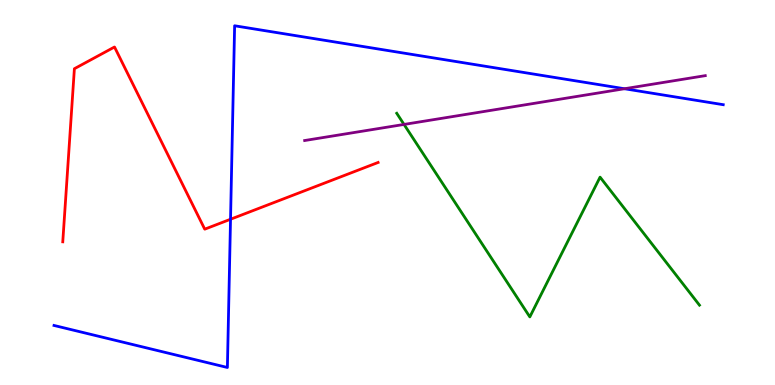[{'lines': ['blue', 'red'], 'intersections': [{'x': 2.97, 'y': 4.31}]}, {'lines': ['green', 'red'], 'intersections': []}, {'lines': ['purple', 'red'], 'intersections': []}, {'lines': ['blue', 'green'], 'intersections': []}, {'lines': ['blue', 'purple'], 'intersections': [{'x': 8.06, 'y': 7.7}]}, {'lines': ['green', 'purple'], 'intersections': [{'x': 5.21, 'y': 6.77}]}]